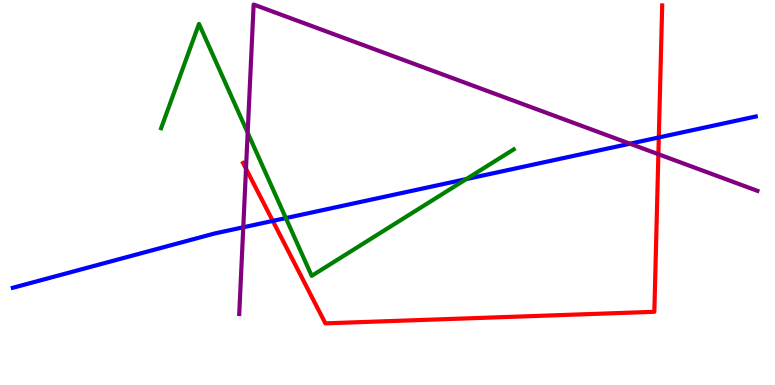[{'lines': ['blue', 'red'], 'intersections': [{'x': 3.52, 'y': 4.26}, {'x': 8.5, 'y': 6.43}]}, {'lines': ['green', 'red'], 'intersections': []}, {'lines': ['purple', 'red'], 'intersections': [{'x': 3.17, 'y': 5.62}, {'x': 8.5, 'y': 5.99}]}, {'lines': ['blue', 'green'], 'intersections': [{'x': 3.69, 'y': 4.34}, {'x': 6.02, 'y': 5.35}]}, {'lines': ['blue', 'purple'], 'intersections': [{'x': 3.14, 'y': 4.1}, {'x': 8.13, 'y': 6.27}]}, {'lines': ['green', 'purple'], 'intersections': [{'x': 3.2, 'y': 6.55}]}]